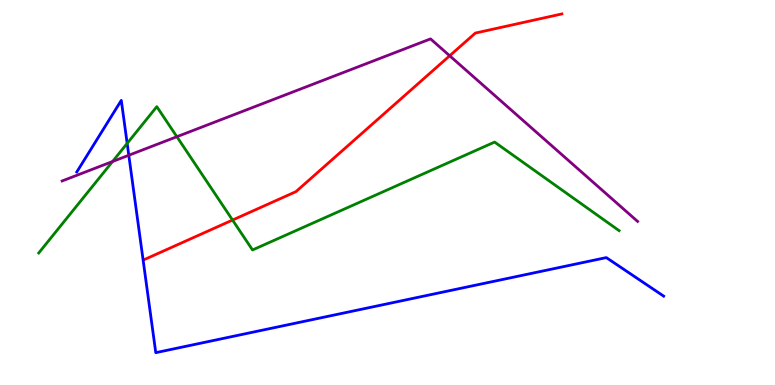[{'lines': ['blue', 'red'], 'intersections': []}, {'lines': ['green', 'red'], 'intersections': [{'x': 3.0, 'y': 4.28}]}, {'lines': ['purple', 'red'], 'intersections': [{'x': 5.8, 'y': 8.55}]}, {'lines': ['blue', 'green'], 'intersections': [{'x': 1.64, 'y': 6.28}]}, {'lines': ['blue', 'purple'], 'intersections': [{'x': 1.66, 'y': 5.97}]}, {'lines': ['green', 'purple'], 'intersections': [{'x': 1.45, 'y': 5.8}, {'x': 2.28, 'y': 6.45}]}]